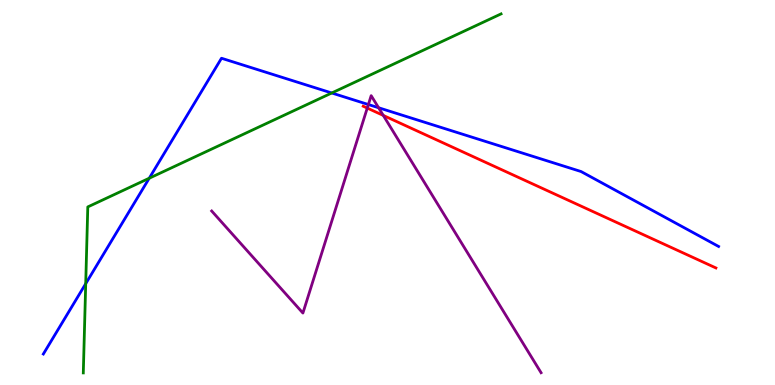[{'lines': ['blue', 'red'], 'intersections': []}, {'lines': ['green', 'red'], 'intersections': []}, {'lines': ['purple', 'red'], 'intersections': [{'x': 4.74, 'y': 7.19}, {'x': 4.95, 'y': 7.0}]}, {'lines': ['blue', 'green'], 'intersections': [{'x': 1.11, 'y': 2.63}, {'x': 1.93, 'y': 5.37}, {'x': 4.28, 'y': 7.58}]}, {'lines': ['blue', 'purple'], 'intersections': [{'x': 4.75, 'y': 7.29}, {'x': 4.89, 'y': 7.2}]}, {'lines': ['green', 'purple'], 'intersections': []}]